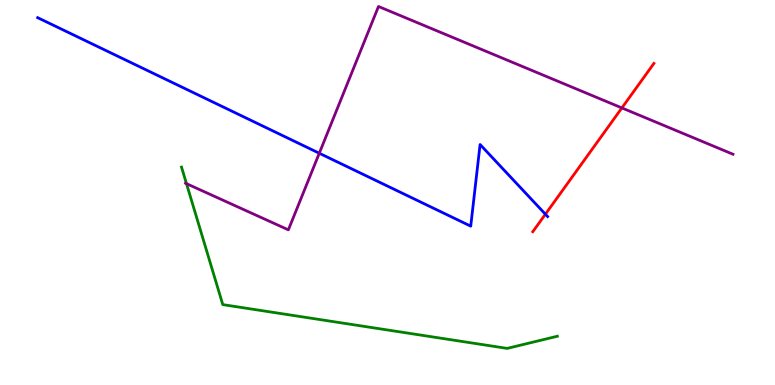[{'lines': ['blue', 'red'], 'intersections': [{'x': 7.04, 'y': 4.44}]}, {'lines': ['green', 'red'], 'intersections': []}, {'lines': ['purple', 'red'], 'intersections': [{'x': 8.02, 'y': 7.2}]}, {'lines': ['blue', 'green'], 'intersections': []}, {'lines': ['blue', 'purple'], 'intersections': [{'x': 4.12, 'y': 6.02}]}, {'lines': ['green', 'purple'], 'intersections': [{'x': 2.41, 'y': 5.23}]}]